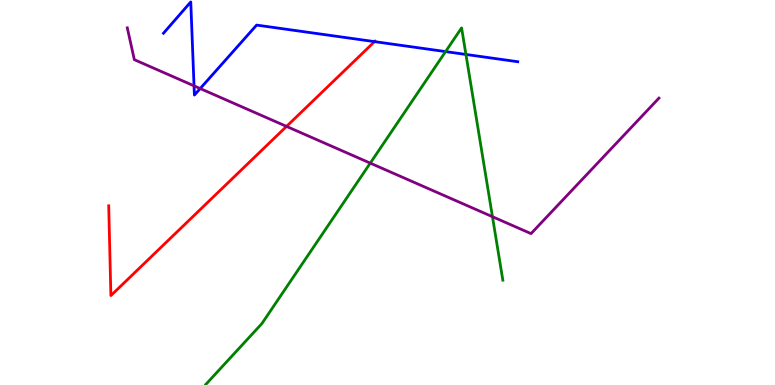[{'lines': ['blue', 'red'], 'intersections': [{'x': 4.83, 'y': 8.92}]}, {'lines': ['green', 'red'], 'intersections': []}, {'lines': ['purple', 'red'], 'intersections': [{'x': 3.7, 'y': 6.72}]}, {'lines': ['blue', 'green'], 'intersections': [{'x': 5.75, 'y': 8.66}, {'x': 6.01, 'y': 8.59}]}, {'lines': ['blue', 'purple'], 'intersections': [{'x': 2.5, 'y': 7.77}, {'x': 2.58, 'y': 7.7}]}, {'lines': ['green', 'purple'], 'intersections': [{'x': 4.78, 'y': 5.76}, {'x': 6.35, 'y': 4.37}]}]